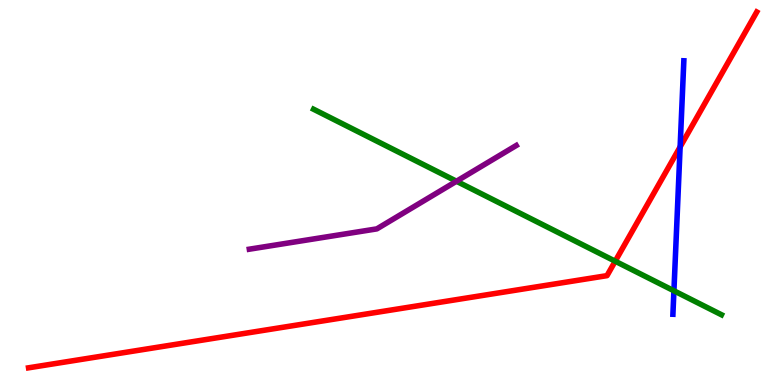[{'lines': ['blue', 'red'], 'intersections': [{'x': 8.78, 'y': 6.18}]}, {'lines': ['green', 'red'], 'intersections': [{'x': 7.94, 'y': 3.22}]}, {'lines': ['purple', 'red'], 'intersections': []}, {'lines': ['blue', 'green'], 'intersections': [{'x': 8.7, 'y': 2.45}]}, {'lines': ['blue', 'purple'], 'intersections': []}, {'lines': ['green', 'purple'], 'intersections': [{'x': 5.89, 'y': 5.29}]}]